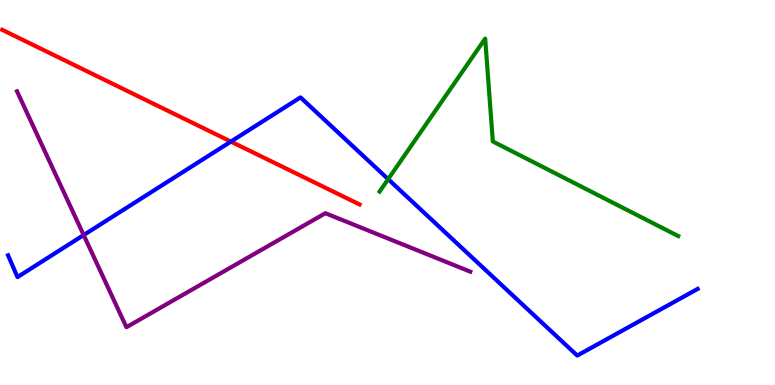[{'lines': ['blue', 'red'], 'intersections': [{'x': 2.98, 'y': 6.32}]}, {'lines': ['green', 'red'], 'intersections': []}, {'lines': ['purple', 'red'], 'intersections': []}, {'lines': ['blue', 'green'], 'intersections': [{'x': 5.01, 'y': 5.35}]}, {'lines': ['blue', 'purple'], 'intersections': [{'x': 1.08, 'y': 3.89}]}, {'lines': ['green', 'purple'], 'intersections': []}]